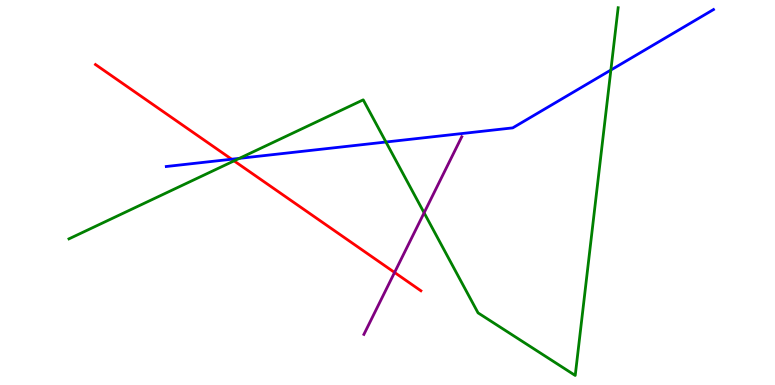[{'lines': ['blue', 'red'], 'intersections': [{'x': 2.99, 'y': 5.86}]}, {'lines': ['green', 'red'], 'intersections': [{'x': 3.02, 'y': 5.82}]}, {'lines': ['purple', 'red'], 'intersections': [{'x': 5.09, 'y': 2.92}]}, {'lines': ['blue', 'green'], 'intersections': [{'x': 3.09, 'y': 5.89}, {'x': 4.98, 'y': 6.31}, {'x': 7.88, 'y': 8.18}]}, {'lines': ['blue', 'purple'], 'intersections': []}, {'lines': ['green', 'purple'], 'intersections': [{'x': 5.47, 'y': 4.47}]}]